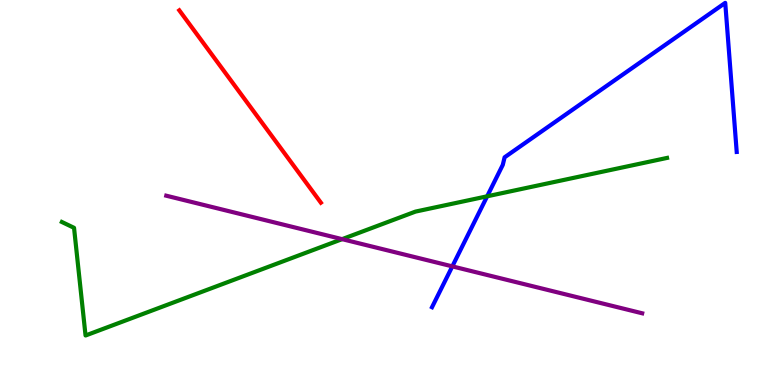[{'lines': ['blue', 'red'], 'intersections': []}, {'lines': ['green', 'red'], 'intersections': []}, {'lines': ['purple', 'red'], 'intersections': []}, {'lines': ['blue', 'green'], 'intersections': [{'x': 6.29, 'y': 4.9}]}, {'lines': ['blue', 'purple'], 'intersections': [{'x': 5.84, 'y': 3.08}]}, {'lines': ['green', 'purple'], 'intersections': [{'x': 4.41, 'y': 3.79}]}]